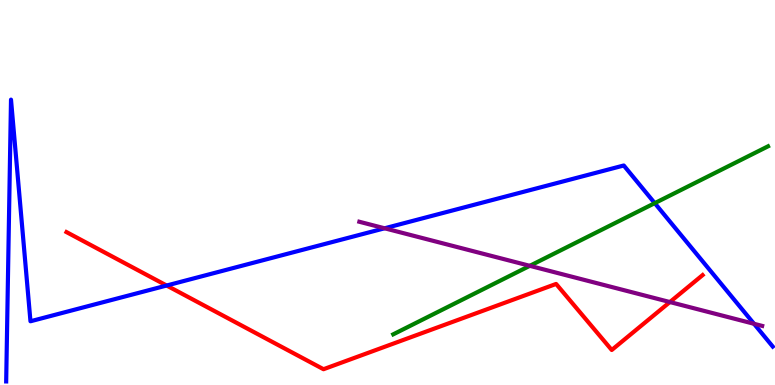[{'lines': ['blue', 'red'], 'intersections': [{'x': 2.15, 'y': 2.58}]}, {'lines': ['green', 'red'], 'intersections': []}, {'lines': ['purple', 'red'], 'intersections': [{'x': 8.64, 'y': 2.15}]}, {'lines': ['blue', 'green'], 'intersections': [{'x': 8.45, 'y': 4.72}]}, {'lines': ['blue', 'purple'], 'intersections': [{'x': 4.96, 'y': 4.07}, {'x': 9.73, 'y': 1.59}]}, {'lines': ['green', 'purple'], 'intersections': [{'x': 6.84, 'y': 3.1}]}]